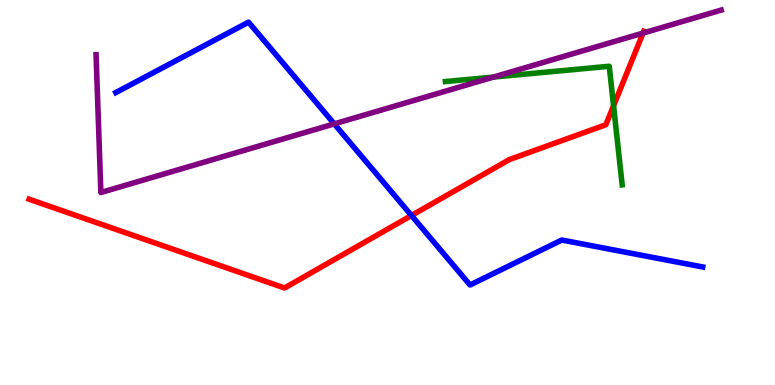[{'lines': ['blue', 'red'], 'intersections': [{'x': 5.31, 'y': 4.4}]}, {'lines': ['green', 'red'], 'intersections': [{'x': 7.92, 'y': 7.25}]}, {'lines': ['purple', 'red'], 'intersections': [{'x': 8.3, 'y': 9.14}]}, {'lines': ['blue', 'green'], 'intersections': []}, {'lines': ['blue', 'purple'], 'intersections': [{'x': 4.31, 'y': 6.78}]}, {'lines': ['green', 'purple'], 'intersections': [{'x': 6.37, 'y': 8.0}]}]